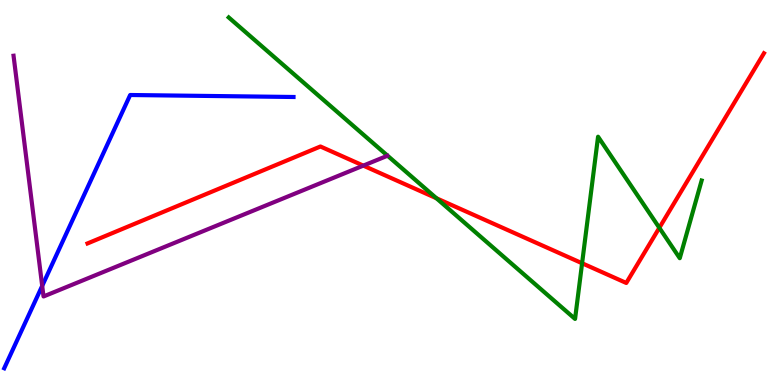[{'lines': ['blue', 'red'], 'intersections': []}, {'lines': ['green', 'red'], 'intersections': [{'x': 5.63, 'y': 4.85}, {'x': 7.51, 'y': 3.16}, {'x': 8.51, 'y': 4.08}]}, {'lines': ['purple', 'red'], 'intersections': [{'x': 4.69, 'y': 5.7}]}, {'lines': ['blue', 'green'], 'intersections': []}, {'lines': ['blue', 'purple'], 'intersections': [{'x': 0.544, 'y': 2.57}]}, {'lines': ['green', 'purple'], 'intersections': []}]